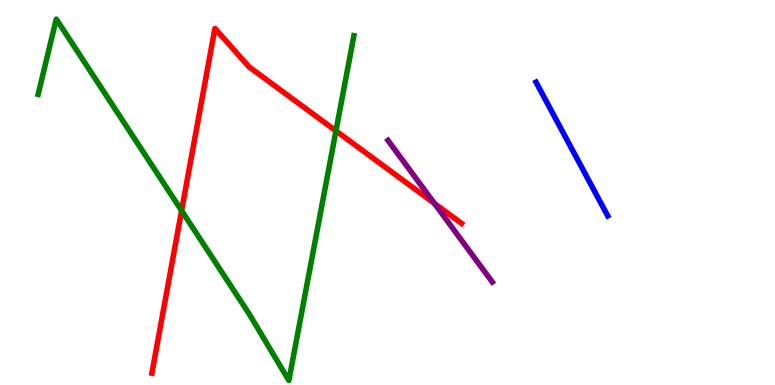[{'lines': ['blue', 'red'], 'intersections': []}, {'lines': ['green', 'red'], 'intersections': [{'x': 2.34, 'y': 4.53}, {'x': 4.33, 'y': 6.6}]}, {'lines': ['purple', 'red'], 'intersections': [{'x': 5.6, 'y': 4.72}]}, {'lines': ['blue', 'green'], 'intersections': []}, {'lines': ['blue', 'purple'], 'intersections': []}, {'lines': ['green', 'purple'], 'intersections': []}]